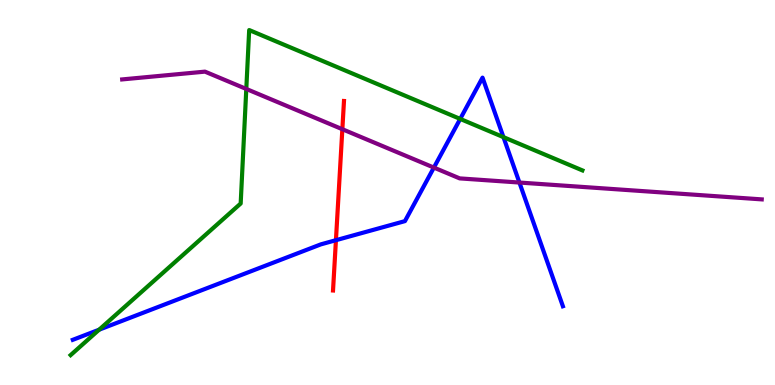[{'lines': ['blue', 'red'], 'intersections': [{'x': 4.33, 'y': 3.76}]}, {'lines': ['green', 'red'], 'intersections': []}, {'lines': ['purple', 'red'], 'intersections': [{'x': 4.42, 'y': 6.64}]}, {'lines': ['blue', 'green'], 'intersections': [{'x': 1.28, 'y': 1.44}, {'x': 5.94, 'y': 6.91}, {'x': 6.5, 'y': 6.44}]}, {'lines': ['blue', 'purple'], 'intersections': [{'x': 5.6, 'y': 5.65}, {'x': 6.7, 'y': 5.26}]}, {'lines': ['green', 'purple'], 'intersections': [{'x': 3.18, 'y': 7.69}]}]